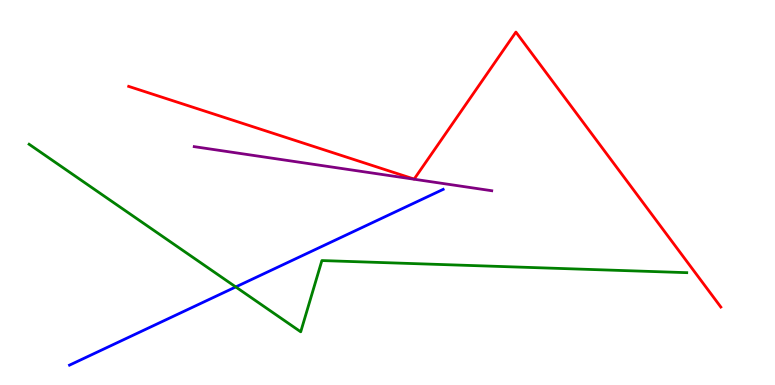[{'lines': ['blue', 'red'], 'intersections': []}, {'lines': ['green', 'red'], 'intersections': []}, {'lines': ['purple', 'red'], 'intersections': []}, {'lines': ['blue', 'green'], 'intersections': [{'x': 3.04, 'y': 2.55}]}, {'lines': ['blue', 'purple'], 'intersections': []}, {'lines': ['green', 'purple'], 'intersections': []}]